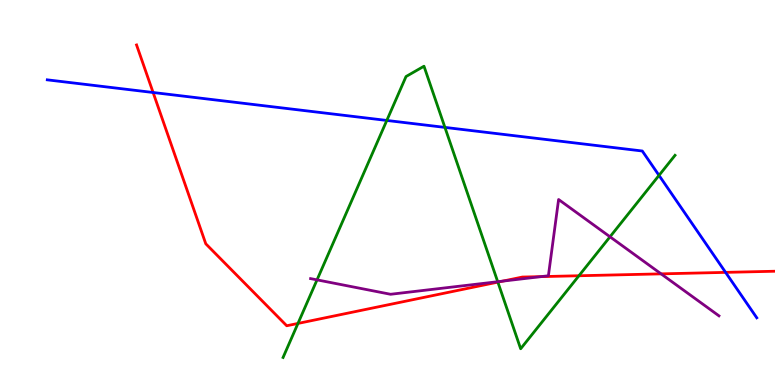[{'lines': ['blue', 'red'], 'intersections': [{'x': 1.98, 'y': 7.6}, {'x': 9.36, 'y': 2.93}]}, {'lines': ['green', 'red'], 'intersections': [{'x': 3.84, 'y': 1.6}, {'x': 6.42, 'y': 2.67}, {'x': 7.47, 'y': 2.84}]}, {'lines': ['purple', 'red'], 'intersections': [{'x': 6.49, 'y': 2.7}, {'x': 6.98, 'y': 2.81}, {'x': 8.53, 'y': 2.89}]}, {'lines': ['blue', 'green'], 'intersections': [{'x': 4.99, 'y': 6.87}, {'x': 5.74, 'y': 6.69}, {'x': 8.5, 'y': 5.44}]}, {'lines': ['blue', 'purple'], 'intersections': []}, {'lines': ['green', 'purple'], 'intersections': [{'x': 4.09, 'y': 2.73}, {'x': 6.42, 'y': 2.68}, {'x': 7.87, 'y': 3.85}]}]